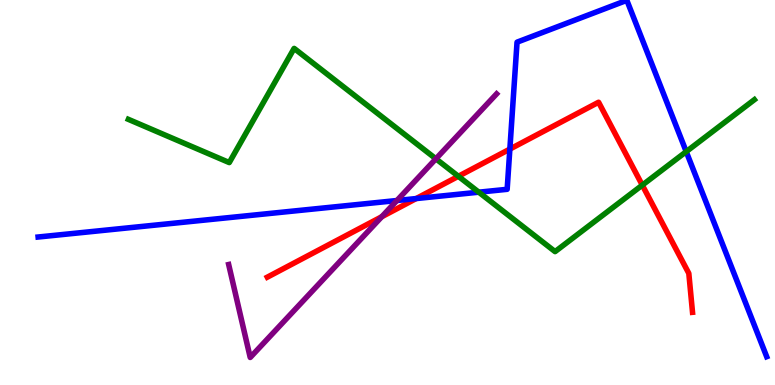[{'lines': ['blue', 'red'], 'intersections': [{'x': 5.37, 'y': 4.84}, {'x': 6.58, 'y': 6.13}]}, {'lines': ['green', 'red'], 'intersections': [{'x': 5.91, 'y': 5.42}, {'x': 8.29, 'y': 5.19}]}, {'lines': ['purple', 'red'], 'intersections': [{'x': 4.93, 'y': 4.37}]}, {'lines': ['blue', 'green'], 'intersections': [{'x': 6.18, 'y': 5.01}, {'x': 8.85, 'y': 6.06}]}, {'lines': ['blue', 'purple'], 'intersections': [{'x': 5.12, 'y': 4.79}]}, {'lines': ['green', 'purple'], 'intersections': [{'x': 5.62, 'y': 5.88}]}]